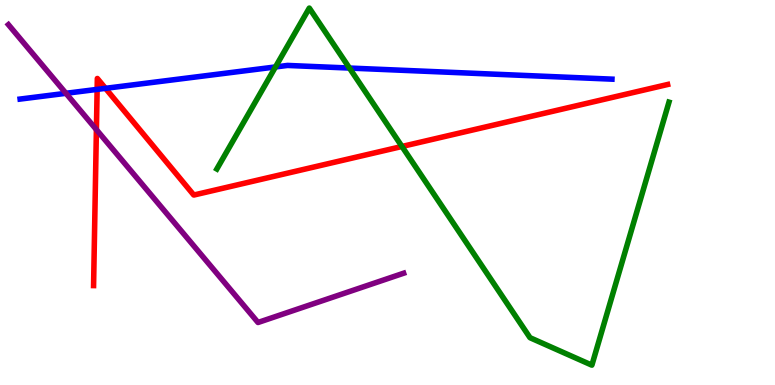[{'lines': ['blue', 'red'], 'intersections': [{'x': 1.25, 'y': 7.68}, {'x': 1.36, 'y': 7.71}]}, {'lines': ['green', 'red'], 'intersections': [{'x': 5.19, 'y': 6.2}]}, {'lines': ['purple', 'red'], 'intersections': [{'x': 1.24, 'y': 6.63}]}, {'lines': ['blue', 'green'], 'intersections': [{'x': 3.55, 'y': 8.26}, {'x': 4.51, 'y': 8.23}]}, {'lines': ['blue', 'purple'], 'intersections': [{'x': 0.851, 'y': 7.58}]}, {'lines': ['green', 'purple'], 'intersections': []}]